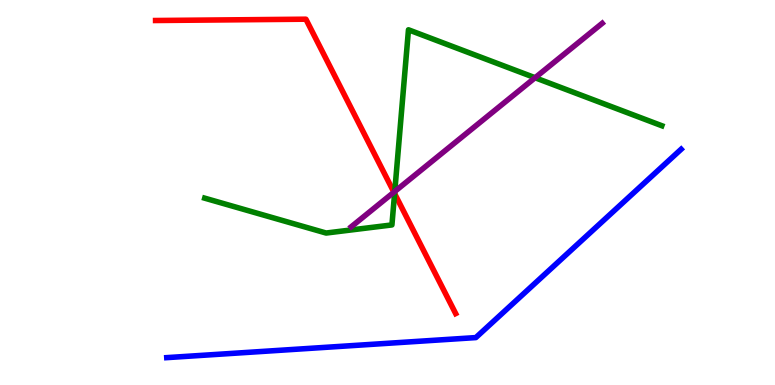[{'lines': ['blue', 'red'], 'intersections': []}, {'lines': ['green', 'red'], 'intersections': [{'x': 5.09, 'y': 4.97}]}, {'lines': ['purple', 'red'], 'intersections': [{'x': 5.08, 'y': 5.01}]}, {'lines': ['blue', 'green'], 'intersections': []}, {'lines': ['blue', 'purple'], 'intersections': []}, {'lines': ['green', 'purple'], 'intersections': [{'x': 5.09, 'y': 5.03}, {'x': 6.9, 'y': 7.98}]}]